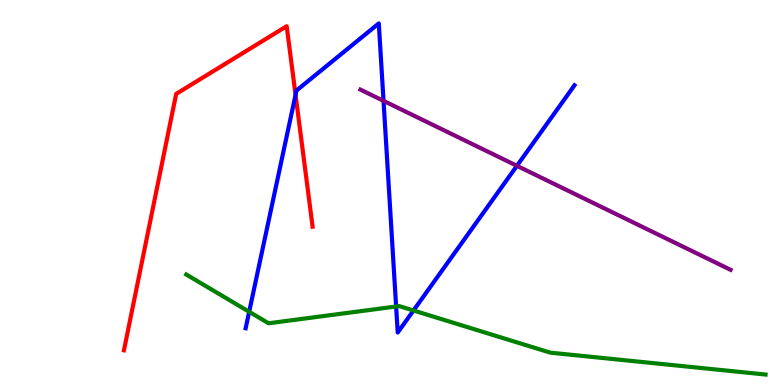[{'lines': ['blue', 'red'], 'intersections': [{'x': 3.81, 'y': 7.54}]}, {'lines': ['green', 'red'], 'intersections': []}, {'lines': ['purple', 'red'], 'intersections': []}, {'lines': ['blue', 'green'], 'intersections': [{'x': 3.22, 'y': 1.9}, {'x': 5.11, 'y': 2.04}, {'x': 5.34, 'y': 1.94}]}, {'lines': ['blue', 'purple'], 'intersections': [{'x': 4.95, 'y': 7.38}, {'x': 6.67, 'y': 5.69}]}, {'lines': ['green', 'purple'], 'intersections': []}]